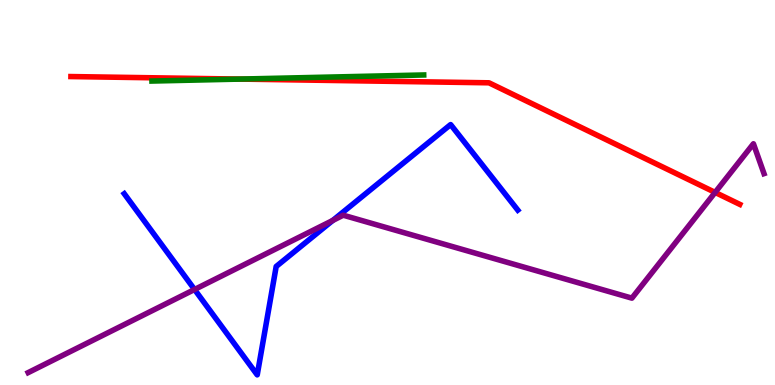[{'lines': ['blue', 'red'], 'intersections': []}, {'lines': ['green', 'red'], 'intersections': [{'x': 3.09, 'y': 7.95}]}, {'lines': ['purple', 'red'], 'intersections': [{'x': 9.23, 'y': 5.0}]}, {'lines': ['blue', 'green'], 'intersections': []}, {'lines': ['blue', 'purple'], 'intersections': [{'x': 2.51, 'y': 2.48}, {'x': 4.29, 'y': 4.27}]}, {'lines': ['green', 'purple'], 'intersections': []}]